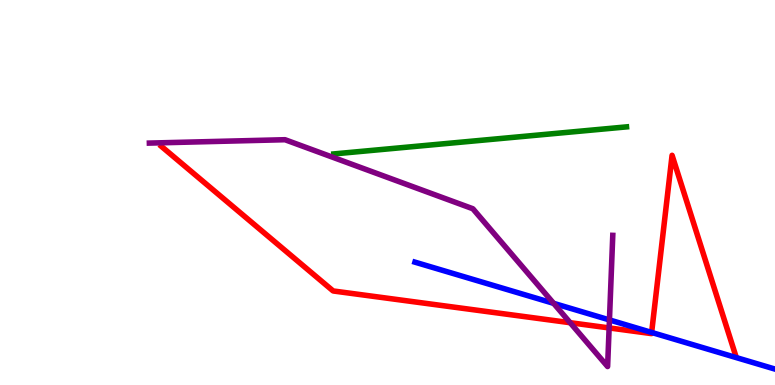[{'lines': ['blue', 'red'], 'intersections': [{'x': 8.41, 'y': 1.37}]}, {'lines': ['green', 'red'], 'intersections': []}, {'lines': ['purple', 'red'], 'intersections': [{'x': 7.36, 'y': 1.62}, {'x': 7.86, 'y': 1.48}]}, {'lines': ['blue', 'green'], 'intersections': []}, {'lines': ['blue', 'purple'], 'intersections': [{'x': 7.14, 'y': 2.12}, {'x': 7.86, 'y': 1.69}]}, {'lines': ['green', 'purple'], 'intersections': []}]